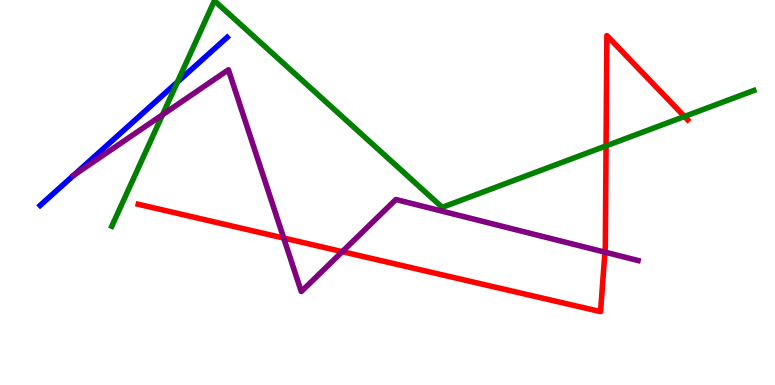[{'lines': ['blue', 'red'], 'intersections': []}, {'lines': ['green', 'red'], 'intersections': [{'x': 7.82, 'y': 6.21}, {'x': 8.83, 'y': 6.97}]}, {'lines': ['purple', 'red'], 'intersections': [{'x': 3.66, 'y': 3.82}, {'x': 4.42, 'y': 3.46}, {'x': 7.81, 'y': 3.45}]}, {'lines': ['blue', 'green'], 'intersections': [{'x': 2.29, 'y': 7.87}]}, {'lines': ['blue', 'purple'], 'intersections': []}, {'lines': ['green', 'purple'], 'intersections': [{'x': 2.1, 'y': 7.02}]}]